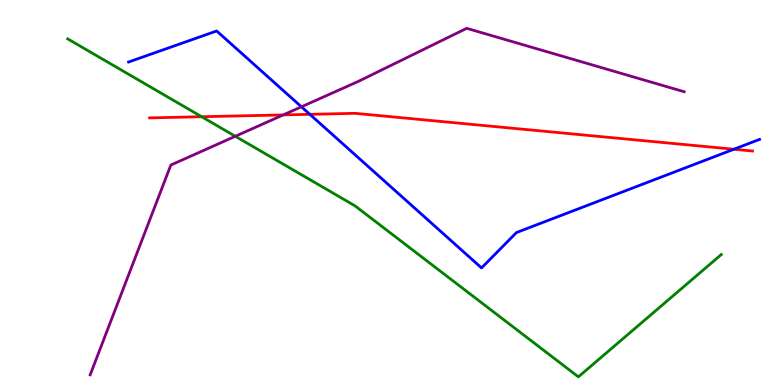[{'lines': ['blue', 'red'], 'intersections': [{'x': 4.0, 'y': 7.03}, {'x': 9.47, 'y': 6.12}]}, {'lines': ['green', 'red'], 'intersections': [{'x': 2.6, 'y': 6.97}]}, {'lines': ['purple', 'red'], 'intersections': [{'x': 3.65, 'y': 7.02}]}, {'lines': ['blue', 'green'], 'intersections': []}, {'lines': ['blue', 'purple'], 'intersections': [{'x': 3.89, 'y': 7.23}]}, {'lines': ['green', 'purple'], 'intersections': [{'x': 3.04, 'y': 6.46}]}]